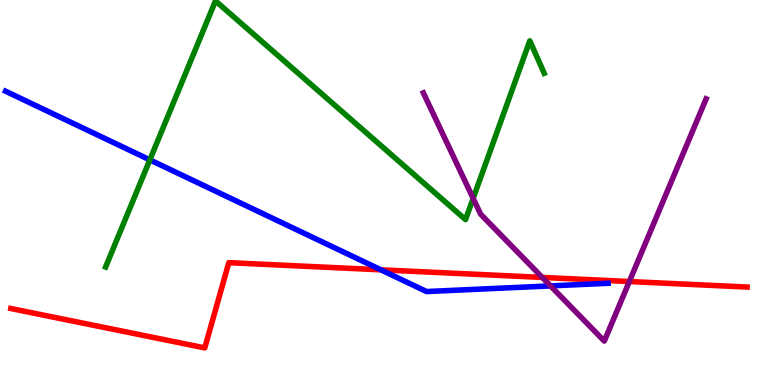[{'lines': ['blue', 'red'], 'intersections': [{'x': 4.92, 'y': 2.99}]}, {'lines': ['green', 'red'], 'intersections': []}, {'lines': ['purple', 'red'], 'intersections': [{'x': 7.0, 'y': 2.79}, {'x': 8.12, 'y': 2.69}]}, {'lines': ['blue', 'green'], 'intersections': [{'x': 1.93, 'y': 5.85}]}, {'lines': ['blue', 'purple'], 'intersections': [{'x': 7.1, 'y': 2.57}]}, {'lines': ['green', 'purple'], 'intersections': [{'x': 6.11, 'y': 4.85}]}]